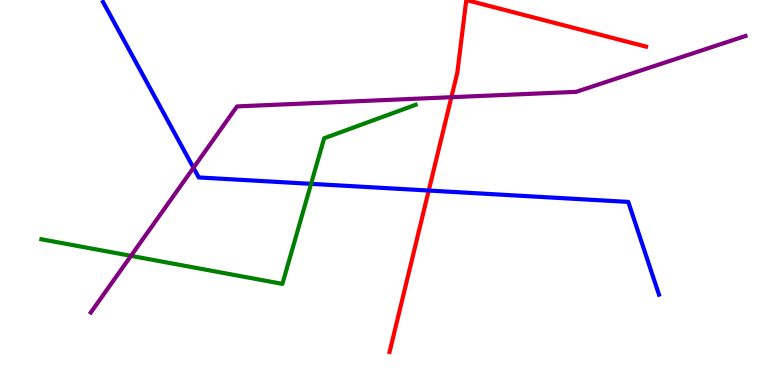[{'lines': ['blue', 'red'], 'intersections': [{'x': 5.53, 'y': 5.05}]}, {'lines': ['green', 'red'], 'intersections': []}, {'lines': ['purple', 'red'], 'intersections': [{'x': 5.82, 'y': 7.48}]}, {'lines': ['blue', 'green'], 'intersections': [{'x': 4.01, 'y': 5.22}]}, {'lines': ['blue', 'purple'], 'intersections': [{'x': 2.5, 'y': 5.64}]}, {'lines': ['green', 'purple'], 'intersections': [{'x': 1.69, 'y': 3.35}]}]